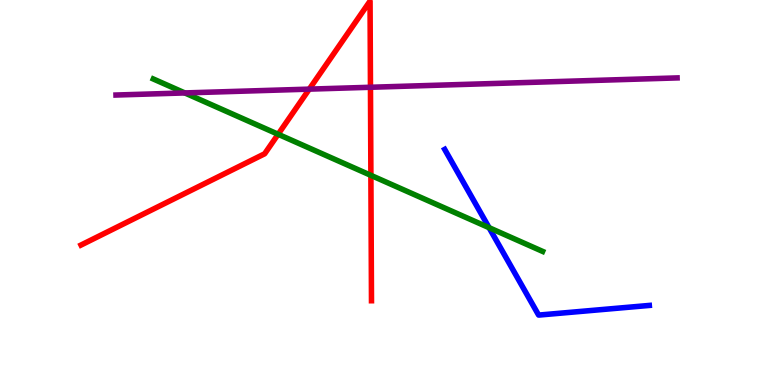[{'lines': ['blue', 'red'], 'intersections': []}, {'lines': ['green', 'red'], 'intersections': [{'x': 3.59, 'y': 6.51}, {'x': 4.79, 'y': 5.45}]}, {'lines': ['purple', 'red'], 'intersections': [{'x': 3.99, 'y': 7.68}, {'x': 4.78, 'y': 7.73}]}, {'lines': ['blue', 'green'], 'intersections': [{'x': 6.31, 'y': 4.09}]}, {'lines': ['blue', 'purple'], 'intersections': []}, {'lines': ['green', 'purple'], 'intersections': [{'x': 2.38, 'y': 7.59}]}]